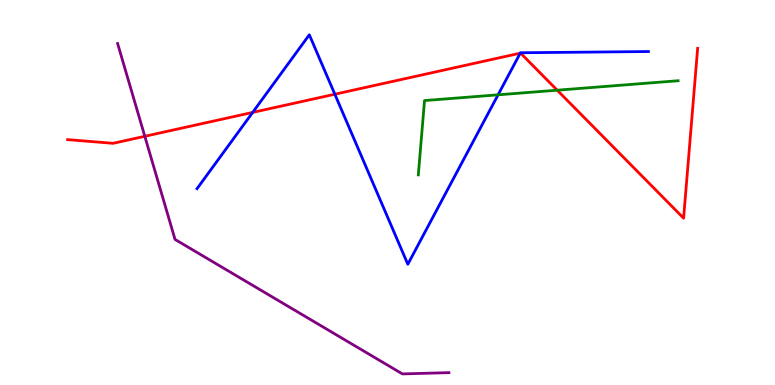[{'lines': ['blue', 'red'], 'intersections': [{'x': 3.26, 'y': 7.08}, {'x': 4.32, 'y': 7.55}, {'x': 6.71, 'y': 8.62}]}, {'lines': ['green', 'red'], 'intersections': [{'x': 7.19, 'y': 7.66}]}, {'lines': ['purple', 'red'], 'intersections': [{'x': 1.87, 'y': 6.46}]}, {'lines': ['blue', 'green'], 'intersections': [{'x': 6.43, 'y': 7.54}]}, {'lines': ['blue', 'purple'], 'intersections': []}, {'lines': ['green', 'purple'], 'intersections': []}]